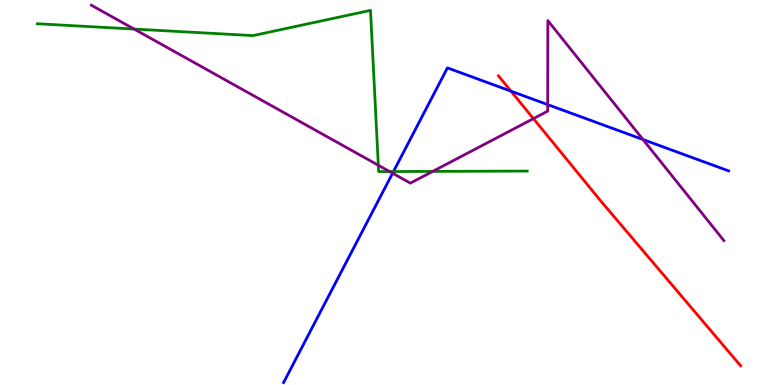[{'lines': ['blue', 'red'], 'intersections': [{'x': 6.59, 'y': 7.63}]}, {'lines': ['green', 'red'], 'intersections': []}, {'lines': ['purple', 'red'], 'intersections': [{'x': 6.88, 'y': 6.92}]}, {'lines': ['blue', 'green'], 'intersections': [{'x': 5.08, 'y': 5.54}]}, {'lines': ['blue', 'purple'], 'intersections': [{'x': 5.07, 'y': 5.5}, {'x': 7.07, 'y': 7.28}, {'x': 8.3, 'y': 6.38}]}, {'lines': ['green', 'purple'], 'intersections': [{'x': 1.73, 'y': 9.25}, {'x': 4.88, 'y': 5.71}, {'x': 5.03, 'y': 5.54}, {'x': 5.58, 'y': 5.55}]}]